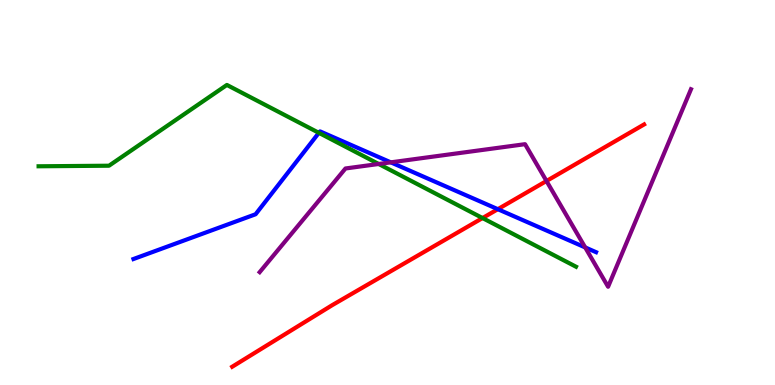[{'lines': ['blue', 'red'], 'intersections': [{'x': 6.42, 'y': 4.57}]}, {'lines': ['green', 'red'], 'intersections': [{'x': 6.23, 'y': 4.34}]}, {'lines': ['purple', 'red'], 'intersections': [{'x': 7.05, 'y': 5.3}]}, {'lines': ['blue', 'green'], 'intersections': [{'x': 4.11, 'y': 6.55}]}, {'lines': ['blue', 'purple'], 'intersections': [{'x': 5.04, 'y': 5.78}, {'x': 7.55, 'y': 3.57}]}, {'lines': ['green', 'purple'], 'intersections': [{'x': 4.89, 'y': 5.74}]}]